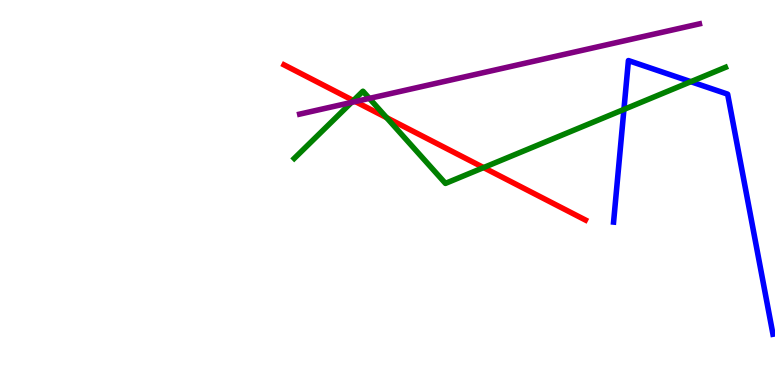[{'lines': ['blue', 'red'], 'intersections': []}, {'lines': ['green', 'red'], 'intersections': [{'x': 4.56, 'y': 7.39}, {'x': 4.99, 'y': 6.94}, {'x': 6.24, 'y': 5.65}]}, {'lines': ['purple', 'red'], 'intersections': [{'x': 4.58, 'y': 7.36}]}, {'lines': ['blue', 'green'], 'intersections': [{'x': 8.05, 'y': 7.16}, {'x': 8.91, 'y': 7.88}]}, {'lines': ['blue', 'purple'], 'intersections': []}, {'lines': ['green', 'purple'], 'intersections': [{'x': 4.54, 'y': 7.34}, {'x': 4.77, 'y': 7.44}]}]